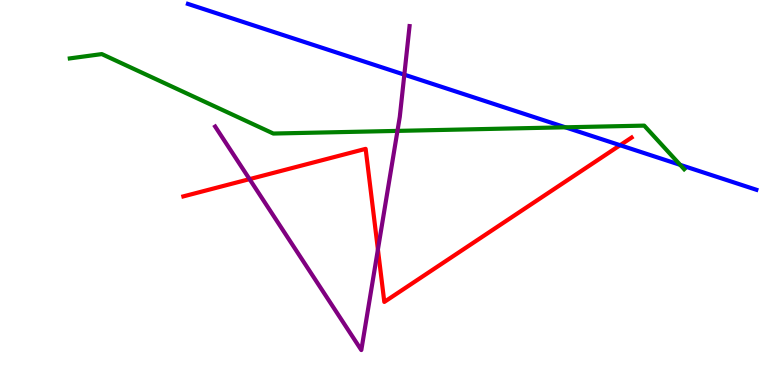[{'lines': ['blue', 'red'], 'intersections': [{'x': 8.0, 'y': 6.23}]}, {'lines': ['green', 'red'], 'intersections': []}, {'lines': ['purple', 'red'], 'intersections': [{'x': 3.22, 'y': 5.35}, {'x': 4.88, 'y': 3.52}]}, {'lines': ['blue', 'green'], 'intersections': [{'x': 7.29, 'y': 6.69}, {'x': 8.78, 'y': 5.72}]}, {'lines': ['blue', 'purple'], 'intersections': [{'x': 5.22, 'y': 8.06}]}, {'lines': ['green', 'purple'], 'intersections': [{'x': 5.13, 'y': 6.6}]}]